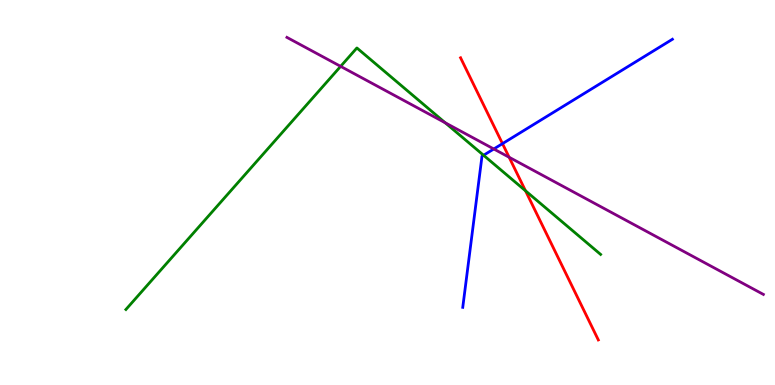[{'lines': ['blue', 'red'], 'intersections': [{'x': 6.48, 'y': 6.27}]}, {'lines': ['green', 'red'], 'intersections': [{'x': 6.78, 'y': 5.04}]}, {'lines': ['purple', 'red'], 'intersections': [{'x': 6.57, 'y': 5.92}]}, {'lines': ['blue', 'green'], 'intersections': [{'x': 6.24, 'y': 5.97}]}, {'lines': ['blue', 'purple'], 'intersections': [{'x': 6.37, 'y': 6.13}]}, {'lines': ['green', 'purple'], 'intersections': [{'x': 4.4, 'y': 8.28}, {'x': 5.74, 'y': 6.81}]}]